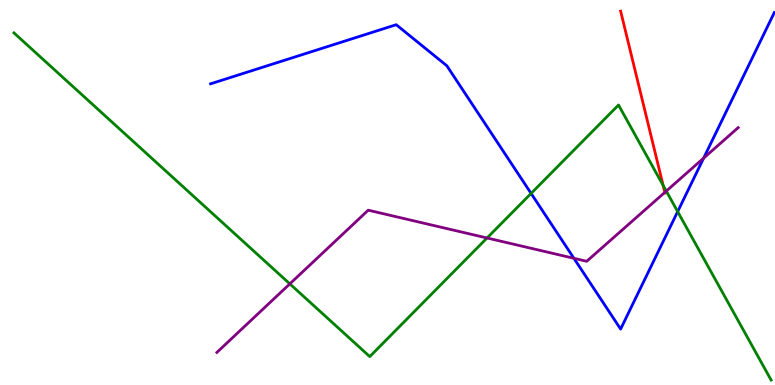[{'lines': ['blue', 'red'], 'intersections': []}, {'lines': ['green', 'red'], 'intersections': [{'x': 8.56, 'y': 5.18}]}, {'lines': ['purple', 'red'], 'intersections': [{'x': 8.58, 'y': 5.0}]}, {'lines': ['blue', 'green'], 'intersections': [{'x': 6.85, 'y': 4.98}, {'x': 8.74, 'y': 4.5}]}, {'lines': ['blue', 'purple'], 'intersections': [{'x': 7.41, 'y': 3.29}, {'x': 9.08, 'y': 5.89}]}, {'lines': ['green', 'purple'], 'intersections': [{'x': 3.74, 'y': 2.63}, {'x': 6.28, 'y': 3.82}, {'x': 8.6, 'y': 5.04}]}]